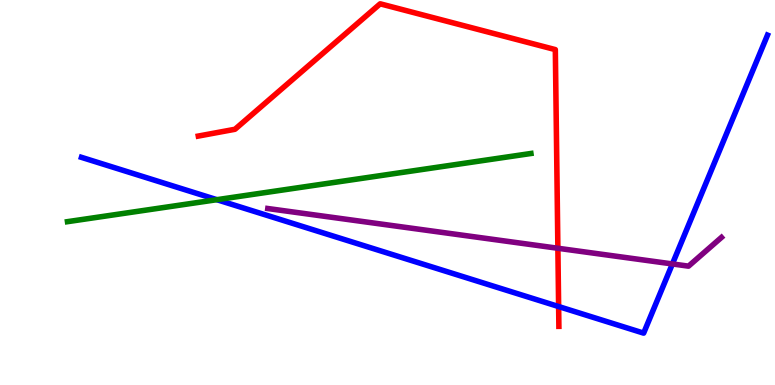[{'lines': ['blue', 'red'], 'intersections': [{'x': 7.21, 'y': 2.04}]}, {'lines': ['green', 'red'], 'intersections': []}, {'lines': ['purple', 'red'], 'intersections': [{'x': 7.2, 'y': 3.55}]}, {'lines': ['blue', 'green'], 'intersections': [{'x': 2.8, 'y': 4.81}]}, {'lines': ['blue', 'purple'], 'intersections': [{'x': 8.68, 'y': 3.14}]}, {'lines': ['green', 'purple'], 'intersections': []}]